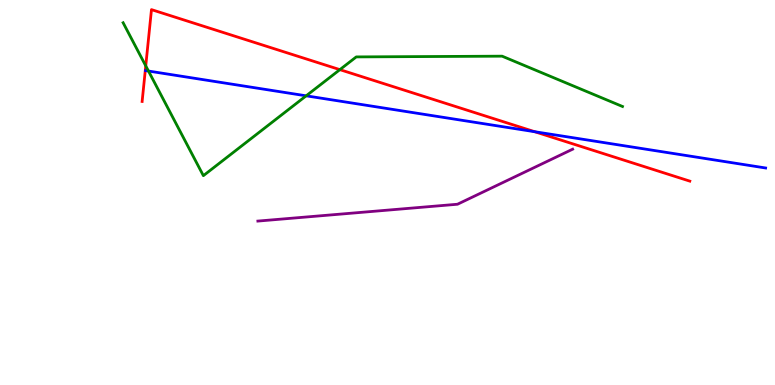[{'lines': ['blue', 'red'], 'intersections': [{'x': 6.9, 'y': 6.58}]}, {'lines': ['green', 'red'], 'intersections': [{'x': 1.88, 'y': 8.29}, {'x': 4.39, 'y': 8.19}]}, {'lines': ['purple', 'red'], 'intersections': []}, {'lines': ['blue', 'green'], 'intersections': [{'x': 1.92, 'y': 8.15}, {'x': 3.95, 'y': 7.51}]}, {'lines': ['blue', 'purple'], 'intersections': []}, {'lines': ['green', 'purple'], 'intersections': []}]